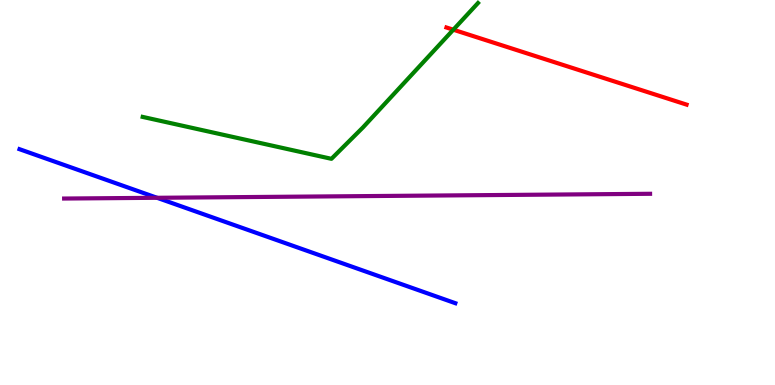[{'lines': ['blue', 'red'], 'intersections': []}, {'lines': ['green', 'red'], 'intersections': [{'x': 5.85, 'y': 9.23}]}, {'lines': ['purple', 'red'], 'intersections': []}, {'lines': ['blue', 'green'], 'intersections': []}, {'lines': ['blue', 'purple'], 'intersections': [{'x': 2.03, 'y': 4.86}]}, {'lines': ['green', 'purple'], 'intersections': []}]